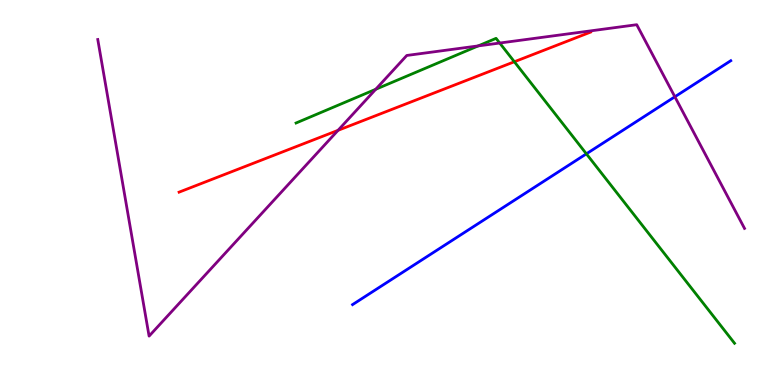[{'lines': ['blue', 'red'], 'intersections': []}, {'lines': ['green', 'red'], 'intersections': [{'x': 6.64, 'y': 8.4}]}, {'lines': ['purple', 'red'], 'intersections': [{'x': 4.36, 'y': 6.61}]}, {'lines': ['blue', 'green'], 'intersections': [{'x': 7.57, 'y': 6.0}]}, {'lines': ['blue', 'purple'], 'intersections': [{'x': 8.71, 'y': 7.49}]}, {'lines': ['green', 'purple'], 'intersections': [{'x': 4.85, 'y': 7.68}, {'x': 6.17, 'y': 8.81}, {'x': 6.45, 'y': 8.88}]}]